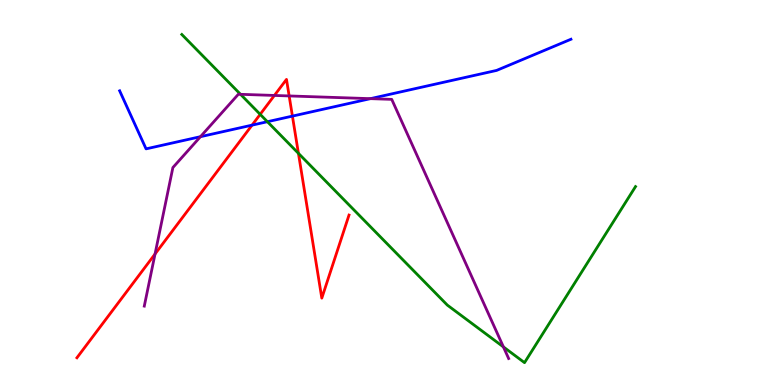[{'lines': ['blue', 'red'], 'intersections': [{'x': 3.25, 'y': 6.75}, {'x': 3.77, 'y': 6.98}]}, {'lines': ['green', 'red'], 'intersections': [{'x': 3.36, 'y': 7.03}, {'x': 3.85, 'y': 6.02}]}, {'lines': ['purple', 'red'], 'intersections': [{'x': 2.0, 'y': 3.4}, {'x': 3.54, 'y': 7.52}, {'x': 3.73, 'y': 7.51}]}, {'lines': ['blue', 'green'], 'intersections': [{'x': 3.45, 'y': 6.84}]}, {'lines': ['blue', 'purple'], 'intersections': [{'x': 2.59, 'y': 6.45}, {'x': 4.78, 'y': 7.44}]}, {'lines': ['green', 'purple'], 'intersections': [{'x': 3.1, 'y': 7.55}, {'x': 6.5, 'y': 0.989}]}]